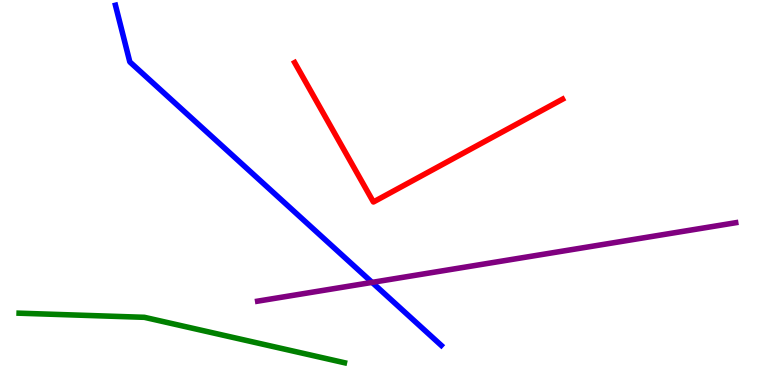[{'lines': ['blue', 'red'], 'intersections': []}, {'lines': ['green', 'red'], 'intersections': []}, {'lines': ['purple', 'red'], 'intersections': []}, {'lines': ['blue', 'green'], 'intersections': []}, {'lines': ['blue', 'purple'], 'intersections': [{'x': 4.8, 'y': 2.67}]}, {'lines': ['green', 'purple'], 'intersections': []}]